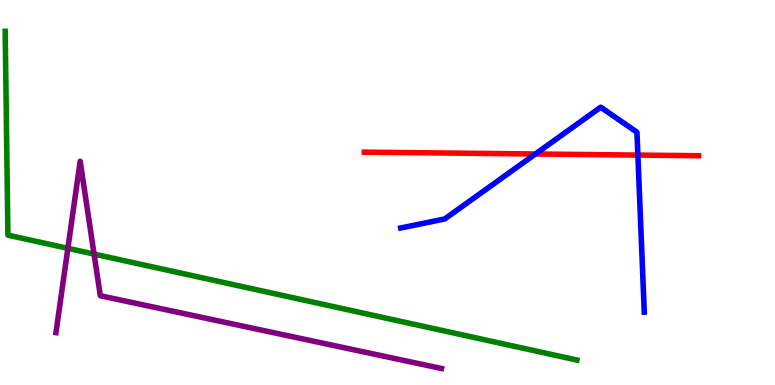[{'lines': ['blue', 'red'], 'intersections': [{'x': 6.91, 'y': 6.0}, {'x': 8.23, 'y': 5.97}]}, {'lines': ['green', 'red'], 'intersections': []}, {'lines': ['purple', 'red'], 'intersections': []}, {'lines': ['blue', 'green'], 'intersections': []}, {'lines': ['blue', 'purple'], 'intersections': []}, {'lines': ['green', 'purple'], 'intersections': [{'x': 0.876, 'y': 3.55}, {'x': 1.21, 'y': 3.4}]}]